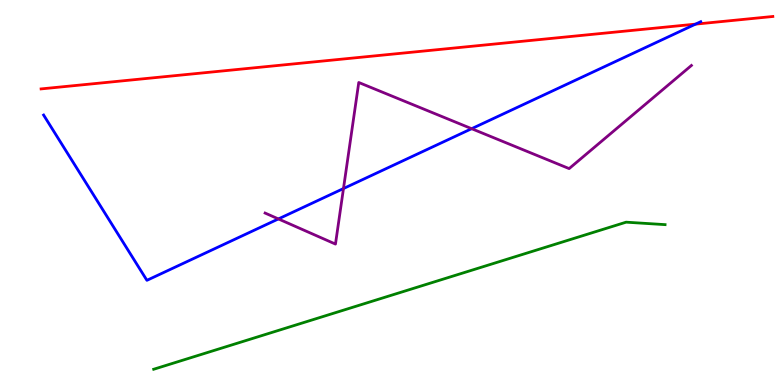[{'lines': ['blue', 'red'], 'intersections': [{'x': 8.97, 'y': 9.37}]}, {'lines': ['green', 'red'], 'intersections': []}, {'lines': ['purple', 'red'], 'intersections': []}, {'lines': ['blue', 'green'], 'intersections': []}, {'lines': ['blue', 'purple'], 'intersections': [{'x': 3.59, 'y': 4.31}, {'x': 4.43, 'y': 5.1}, {'x': 6.09, 'y': 6.66}]}, {'lines': ['green', 'purple'], 'intersections': []}]